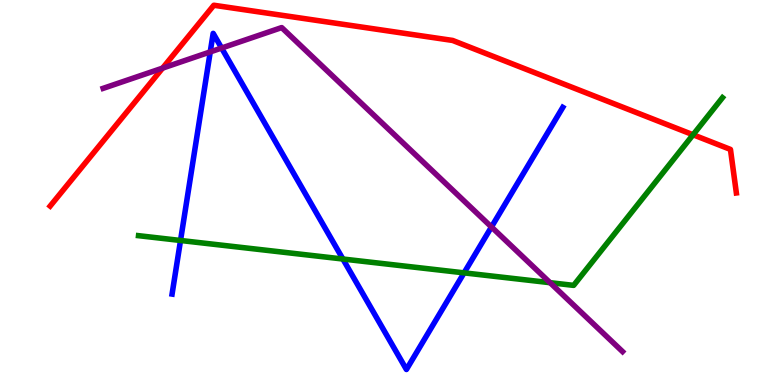[{'lines': ['blue', 'red'], 'intersections': []}, {'lines': ['green', 'red'], 'intersections': [{'x': 8.94, 'y': 6.5}]}, {'lines': ['purple', 'red'], 'intersections': [{'x': 2.1, 'y': 8.23}]}, {'lines': ['blue', 'green'], 'intersections': [{'x': 2.33, 'y': 3.75}, {'x': 4.42, 'y': 3.27}, {'x': 5.99, 'y': 2.91}]}, {'lines': ['blue', 'purple'], 'intersections': [{'x': 2.71, 'y': 8.65}, {'x': 2.86, 'y': 8.75}, {'x': 6.34, 'y': 4.1}]}, {'lines': ['green', 'purple'], 'intersections': [{'x': 7.1, 'y': 2.66}]}]